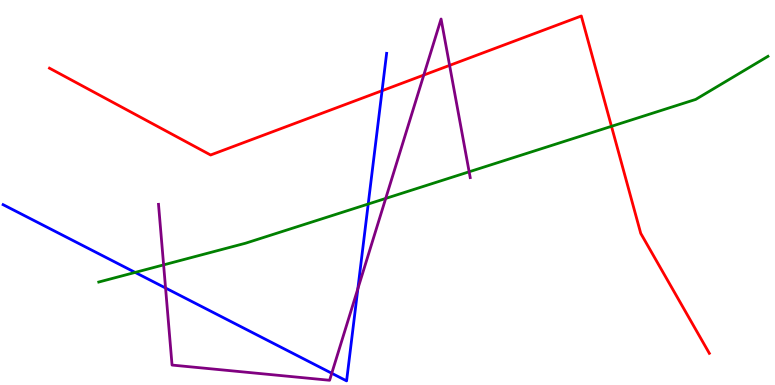[{'lines': ['blue', 'red'], 'intersections': [{'x': 4.93, 'y': 7.64}]}, {'lines': ['green', 'red'], 'intersections': [{'x': 7.89, 'y': 6.72}]}, {'lines': ['purple', 'red'], 'intersections': [{'x': 5.47, 'y': 8.05}, {'x': 5.8, 'y': 8.3}]}, {'lines': ['blue', 'green'], 'intersections': [{'x': 1.74, 'y': 2.92}, {'x': 4.75, 'y': 4.7}]}, {'lines': ['blue', 'purple'], 'intersections': [{'x': 2.14, 'y': 2.52}, {'x': 4.28, 'y': 0.305}, {'x': 4.62, 'y': 2.5}]}, {'lines': ['green', 'purple'], 'intersections': [{'x': 2.11, 'y': 3.12}, {'x': 4.98, 'y': 4.85}, {'x': 6.05, 'y': 5.54}]}]